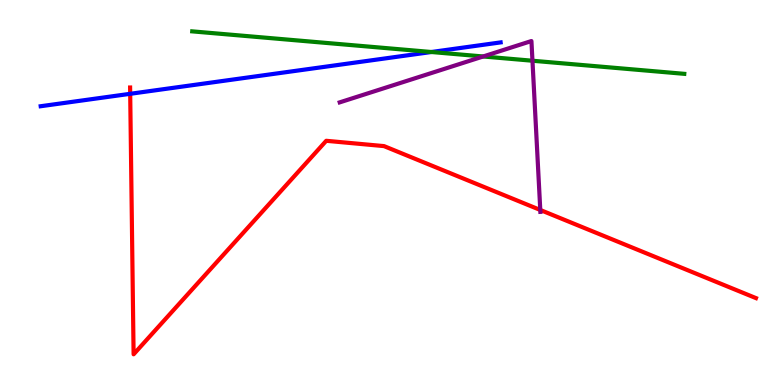[{'lines': ['blue', 'red'], 'intersections': [{'x': 1.68, 'y': 7.56}]}, {'lines': ['green', 'red'], 'intersections': []}, {'lines': ['purple', 'red'], 'intersections': [{'x': 6.97, 'y': 4.55}]}, {'lines': ['blue', 'green'], 'intersections': [{'x': 5.57, 'y': 8.65}]}, {'lines': ['blue', 'purple'], 'intersections': []}, {'lines': ['green', 'purple'], 'intersections': [{'x': 6.23, 'y': 8.53}, {'x': 6.87, 'y': 8.42}]}]